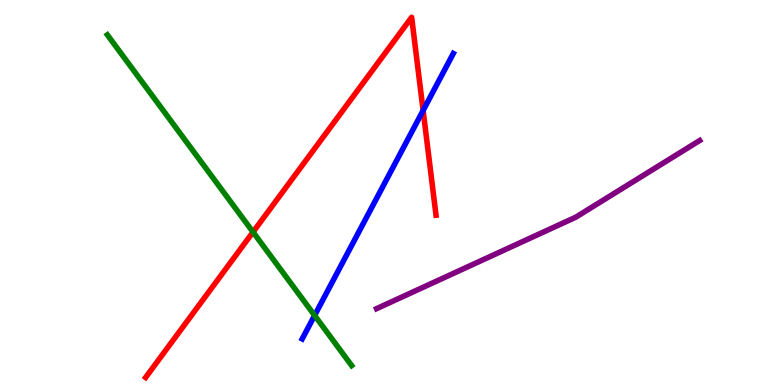[{'lines': ['blue', 'red'], 'intersections': [{'x': 5.46, 'y': 7.13}]}, {'lines': ['green', 'red'], 'intersections': [{'x': 3.26, 'y': 3.97}]}, {'lines': ['purple', 'red'], 'intersections': []}, {'lines': ['blue', 'green'], 'intersections': [{'x': 4.06, 'y': 1.81}]}, {'lines': ['blue', 'purple'], 'intersections': []}, {'lines': ['green', 'purple'], 'intersections': []}]